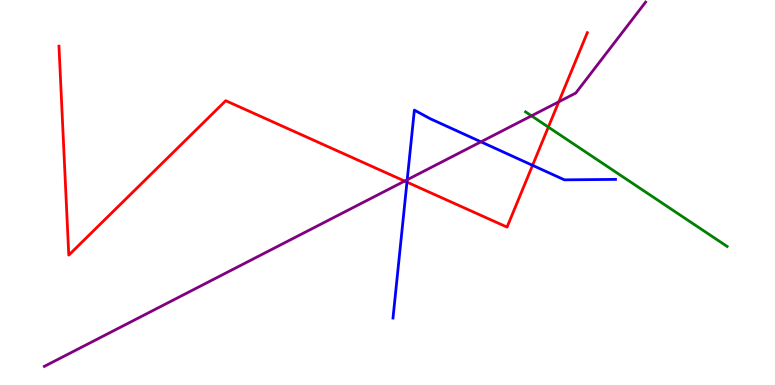[{'lines': ['blue', 'red'], 'intersections': [{'x': 5.25, 'y': 5.27}, {'x': 6.87, 'y': 5.71}]}, {'lines': ['green', 'red'], 'intersections': [{'x': 7.08, 'y': 6.7}]}, {'lines': ['purple', 'red'], 'intersections': [{'x': 5.22, 'y': 5.3}, {'x': 7.21, 'y': 7.36}]}, {'lines': ['blue', 'green'], 'intersections': []}, {'lines': ['blue', 'purple'], 'intersections': [{'x': 5.25, 'y': 5.33}, {'x': 6.21, 'y': 6.32}]}, {'lines': ['green', 'purple'], 'intersections': [{'x': 6.86, 'y': 6.99}]}]